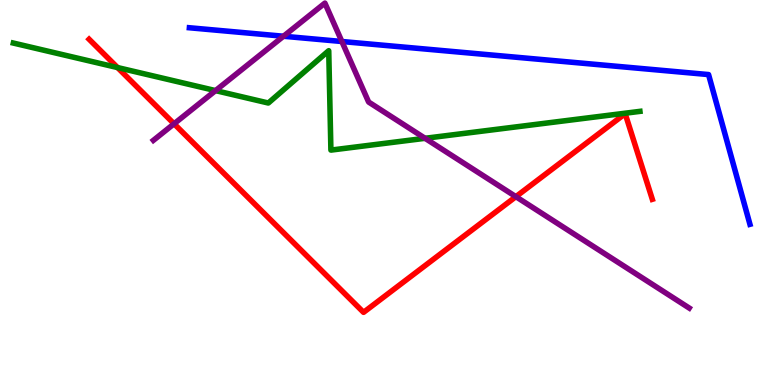[{'lines': ['blue', 'red'], 'intersections': []}, {'lines': ['green', 'red'], 'intersections': [{'x': 1.52, 'y': 8.25}]}, {'lines': ['purple', 'red'], 'intersections': [{'x': 2.25, 'y': 6.78}, {'x': 6.66, 'y': 4.89}]}, {'lines': ['blue', 'green'], 'intersections': []}, {'lines': ['blue', 'purple'], 'intersections': [{'x': 3.66, 'y': 9.06}, {'x': 4.41, 'y': 8.92}]}, {'lines': ['green', 'purple'], 'intersections': [{'x': 2.78, 'y': 7.65}, {'x': 5.48, 'y': 6.41}]}]